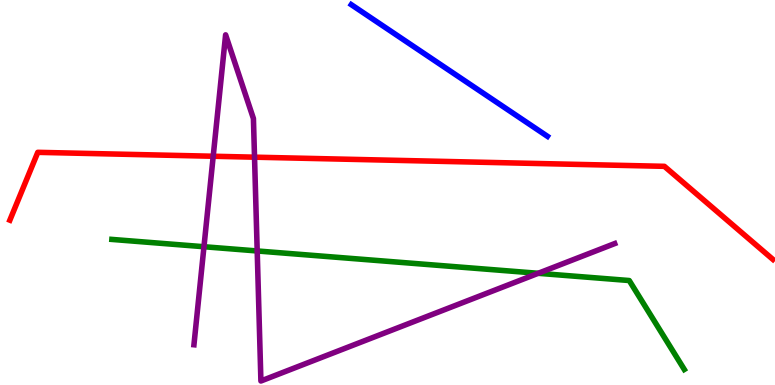[{'lines': ['blue', 'red'], 'intersections': []}, {'lines': ['green', 'red'], 'intersections': []}, {'lines': ['purple', 'red'], 'intersections': [{'x': 2.75, 'y': 5.94}, {'x': 3.28, 'y': 5.92}]}, {'lines': ['blue', 'green'], 'intersections': []}, {'lines': ['blue', 'purple'], 'intersections': []}, {'lines': ['green', 'purple'], 'intersections': [{'x': 2.63, 'y': 3.59}, {'x': 3.32, 'y': 3.48}, {'x': 6.94, 'y': 2.9}]}]